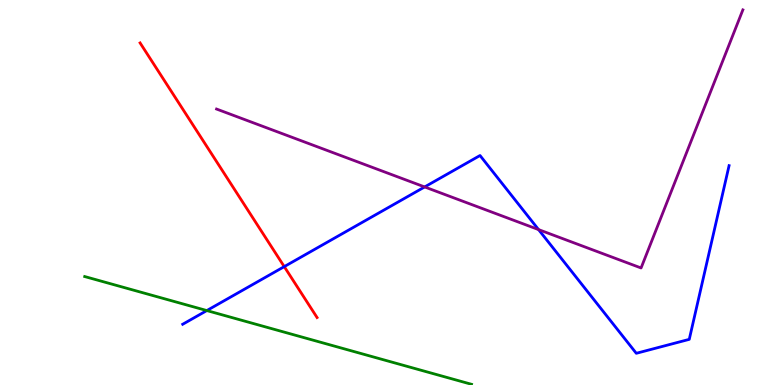[{'lines': ['blue', 'red'], 'intersections': [{'x': 3.67, 'y': 3.07}]}, {'lines': ['green', 'red'], 'intersections': []}, {'lines': ['purple', 'red'], 'intersections': []}, {'lines': ['blue', 'green'], 'intersections': [{'x': 2.67, 'y': 1.93}]}, {'lines': ['blue', 'purple'], 'intersections': [{'x': 5.48, 'y': 5.14}, {'x': 6.95, 'y': 4.04}]}, {'lines': ['green', 'purple'], 'intersections': []}]